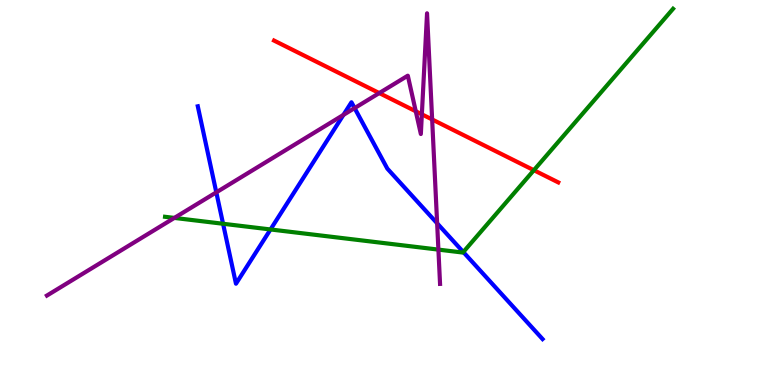[{'lines': ['blue', 'red'], 'intersections': []}, {'lines': ['green', 'red'], 'intersections': [{'x': 6.89, 'y': 5.58}]}, {'lines': ['purple', 'red'], 'intersections': [{'x': 4.89, 'y': 7.58}, {'x': 5.36, 'y': 7.11}, {'x': 5.44, 'y': 7.03}, {'x': 5.58, 'y': 6.9}]}, {'lines': ['blue', 'green'], 'intersections': [{'x': 2.88, 'y': 4.19}, {'x': 3.49, 'y': 4.04}, {'x': 5.98, 'y': 3.45}]}, {'lines': ['blue', 'purple'], 'intersections': [{'x': 2.79, 'y': 5.0}, {'x': 4.43, 'y': 7.02}, {'x': 4.58, 'y': 7.19}, {'x': 5.64, 'y': 4.2}]}, {'lines': ['green', 'purple'], 'intersections': [{'x': 2.25, 'y': 4.34}, {'x': 5.66, 'y': 3.52}]}]